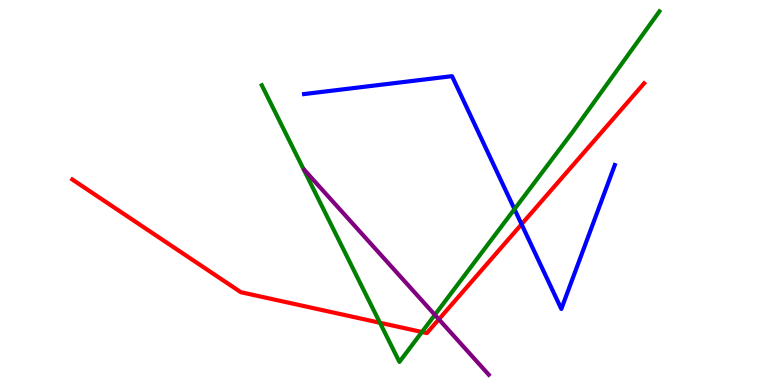[{'lines': ['blue', 'red'], 'intersections': [{'x': 6.73, 'y': 4.18}]}, {'lines': ['green', 'red'], 'intersections': [{'x': 4.9, 'y': 1.62}, {'x': 5.44, 'y': 1.38}]}, {'lines': ['purple', 'red'], 'intersections': [{'x': 5.66, 'y': 1.71}]}, {'lines': ['blue', 'green'], 'intersections': [{'x': 6.64, 'y': 4.57}]}, {'lines': ['blue', 'purple'], 'intersections': []}, {'lines': ['green', 'purple'], 'intersections': [{'x': 5.61, 'y': 1.82}]}]